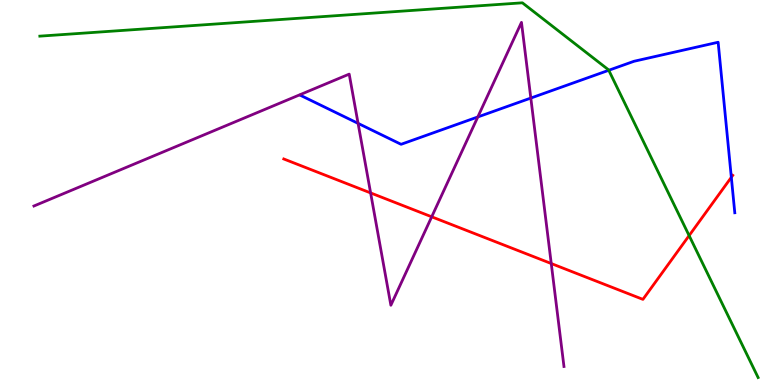[{'lines': ['blue', 'red'], 'intersections': [{'x': 9.44, 'y': 5.39}]}, {'lines': ['green', 'red'], 'intersections': [{'x': 8.89, 'y': 3.88}]}, {'lines': ['purple', 'red'], 'intersections': [{'x': 4.78, 'y': 4.99}, {'x': 5.57, 'y': 4.37}, {'x': 7.11, 'y': 3.15}]}, {'lines': ['blue', 'green'], 'intersections': [{'x': 7.86, 'y': 8.17}]}, {'lines': ['blue', 'purple'], 'intersections': [{'x': 4.62, 'y': 6.8}, {'x': 6.17, 'y': 6.96}, {'x': 6.85, 'y': 7.45}]}, {'lines': ['green', 'purple'], 'intersections': []}]